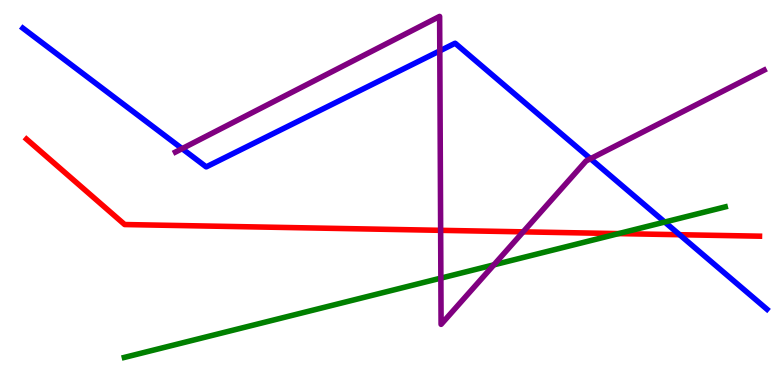[{'lines': ['blue', 'red'], 'intersections': [{'x': 8.77, 'y': 3.9}]}, {'lines': ['green', 'red'], 'intersections': [{'x': 7.98, 'y': 3.93}]}, {'lines': ['purple', 'red'], 'intersections': [{'x': 5.69, 'y': 4.02}, {'x': 6.75, 'y': 3.98}]}, {'lines': ['blue', 'green'], 'intersections': [{'x': 8.58, 'y': 4.23}]}, {'lines': ['blue', 'purple'], 'intersections': [{'x': 2.35, 'y': 6.14}, {'x': 5.67, 'y': 8.68}, {'x': 7.62, 'y': 5.88}]}, {'lines': ['green', 'purple'], 'intersections': [{'x': 5.69, 'y': 2.78}, {'x': 6.37, 'y': 3.12}]}]